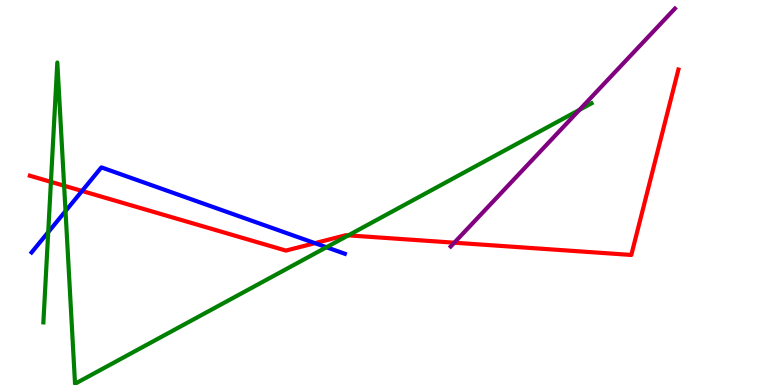[{'lines': ['blue', 'red'], 'intersections': [{'x': 1.06, 'y': 5.04}, {'x': 4.06, 'y': 3.68}]}, {'lines': ['green', 'red'], 'intersections': [{'x': 0.657, 'y': 5.28}, {'x': 0.827, 'y': 5.18}, {'x': 4.49, 'y': 3.89}]}, {'lines': ['purple', 'red'], 'intersections': [{'x': 5.86, 'y': 3.7}]}, {'lines': ['blue', 'green'], 'intersections': [{'x': 0.622, 'y': 3.97}, {'x': 0.845, 'y': 4.52}, {'x': 4.21, 'y': 3.58}]}, {'lines': ['blue', 'purple'], 'intersections': []}, {'lines': ['green', 'purple'], 'intersections': [{'x': 7.48, 'y': 7.15}]}]